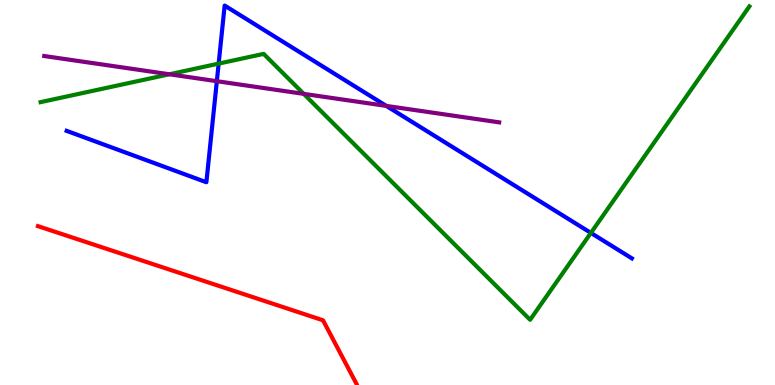[{'lines': ['blue', 'red'], 'intersections': []}, {'lines': ['green', 'red'], 'intersections': []}, {'lines': ['purple', 'red'], 'intersections': []}, {'lines': ['blue', 'green'], 'intersections': [{'x': 2.82, 'y': 8.35}, {'x': 7.62, 'y': 3.95}]}, {'lines': ['blue', 'purple'], 'intersections': [{'x': 2.8, 'y': 7.89}, {'x': 4.98, 'y': 7.25}]}, {'lines': ['green', 'purple'], 'intersections': [{'x': 2.19, 'y': 8.07}, {'x': 3.92, 'y': 7.56}]}]